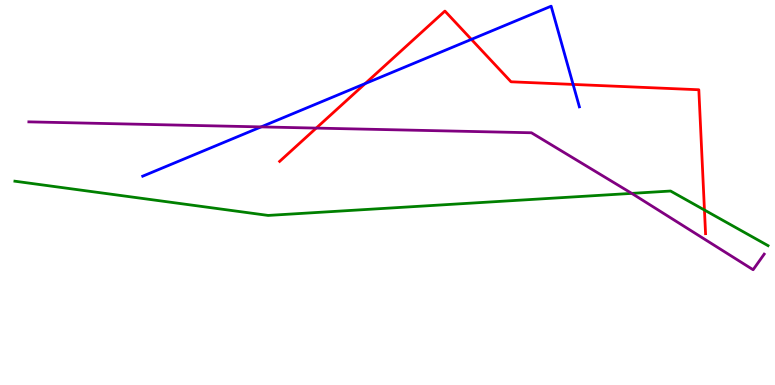[{'lines': ['blue', 'red'], 'intersections': [{'x': 4.71, 'y': 7.83}, {'x': 6.08, 'y': 8.98}, {'x': 7.39, 'y': 7.81}]}, {'lines': ['green', 'red'], 'intersections': [{'x': 9.09, 'y': 4.54}]}, {'lines': ['purple', 'red'], 'intersections': [{'x': 4.08, 'y': 6.67}]}, {'lines': ['blue', 'green'], 'intersections': []}, {'lines': ['blue', 'purple'], 'intersections': [{'x': 3.37, 'y': 6.7}]}, {'lines': ['green', 'purple'], 'intersections': [{'x': 8.15, 'y': 4.98}]}]